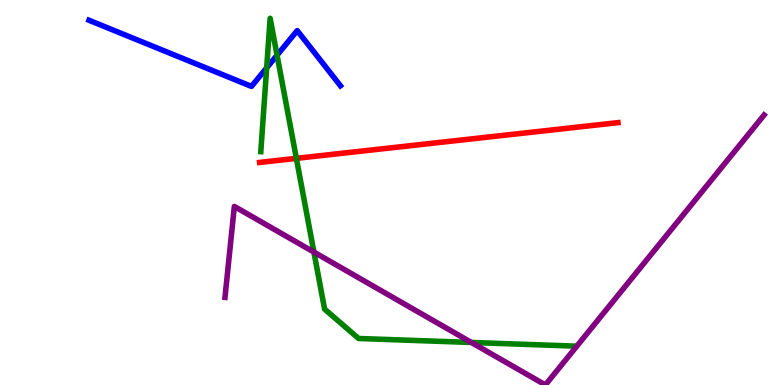[{'lines': ['blue', 'red'], 'intersections': []}, {'lines': ['green', 'red'], 'intersections': [{'x': 3.82, 'y': 5.89}]}, {'lines': ['purple', 'red'], 'intersections': []}, {'lines': ['blue', 'green'], 'intersections': [{'x': 3.44, 'y': 8.24}, {'x': 3.57, 'y': 8.57}]}, {'lines': ['blue', 'purple'], 'intersections': []}, {'lines': ['green', 'purple'], 'intersections': [{'x': 4.05, 'y': 3.45}, {'x': 6.08, 'y': 1.1}]}]